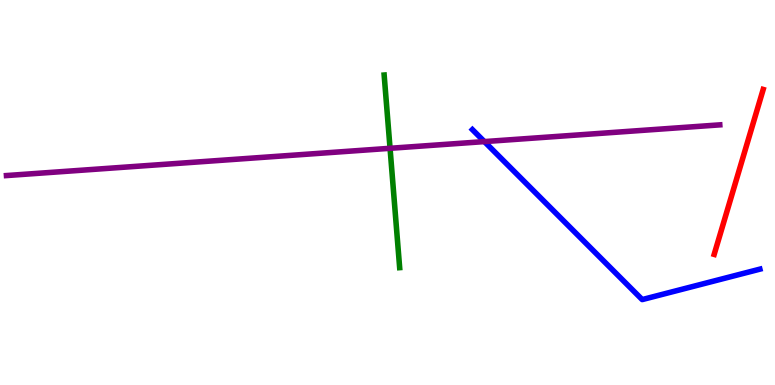[{'lines': ['blue', 'red'], 'intersections': []}, {'lines': ['green', 'red'], 'intersections': []}, {'lines': ['purple', 'red'], 'intersections': []}, {'lines': ['blue', 'green'], 'intersections': []}, {'lines': ['blue', 'purple'], 'intersections': [{'x': 6.25, 'y': 6.32}]}, {'lines': ['green', 'purple'], 'intersections': [{'x': 5.03, 'y': 6.15}]}]